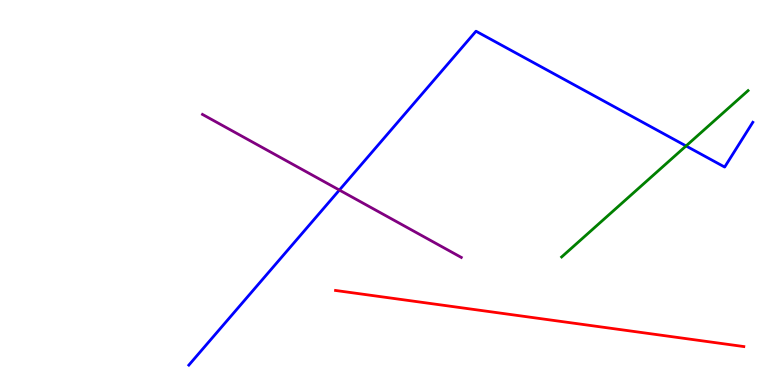[{'lines': ['blue', 'red'], 'intersections': []}, {'lines': ['green', 'red'], 'intersections': []}, {'lines': ['purple', 'red'], 'intersections': []}, {'lines': ['blue', 'green'], 'intersections': [{'x': 8.85, 'y': 6.21}]}, {'lines': ['blue', 'purple'], 'intersections': [{'x': 4.38, 'y': 5.06}]}, {'lines': ['green', 'purple'], 'intersections': []}]